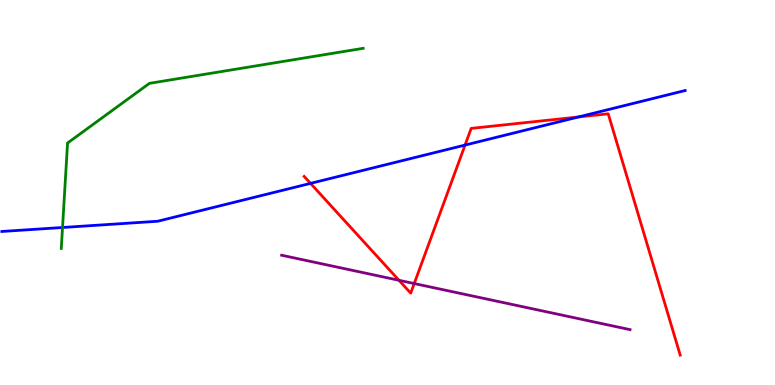[{'lines': ['blue', 'red'], 'intersections': [{'x': 4.01, 'y': 5.24}, {'x': 6.0, 'y': 6.23}, {'x': 7.46, 'y': 6.96}]}, {'lines': ['green', 'red'], 'intersections': []}, {'lines': ['purple', 'red'], 'intersections': [{'x': 5.15, 'y': 2.72}, {'x': 5.34, 'y': 2.64}]}, {'lines': ['blue', 'green'], 'intersections': [{'x': 0.807, 'y': 4.09}]}, {'lines': ['blue', 'purple'], 'intersections': []}, {'lines': ['green', 'purple'], 'intersections': []}]